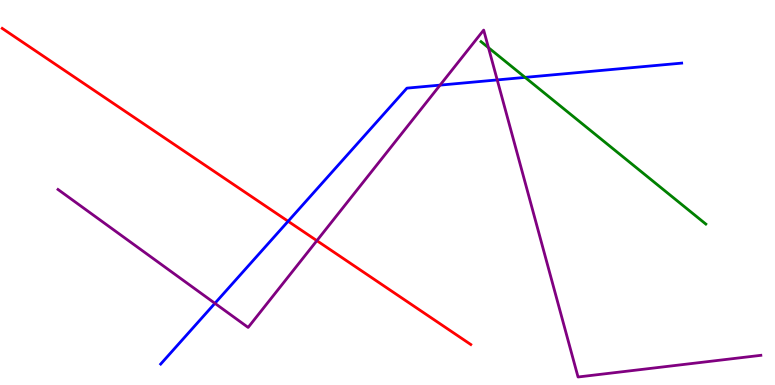[{'lines': ['blue', 'red'], 'intersections': [{'x': 3.72, 'y': 4.25}]}, {'lines': ['green', 'red'], 'intersections': []}, {'lines': ['purple', 'red'], 'intersections': [{'x': 4.09, 'y': 3.75}]}, {'lines': ['blue', 'green'], 'intersections': [{'x': 6.78, 'y': 7.99}]}, {'lines': ['blue', 'purple'], 'intersections': [{'x': 2.77, 'y': 2.12}, {'x': 5.68, 'y': 7.79}, {'x': 6.42, 'y': 7.92}]}, {'lines': ['green', 'purple'], 'intersections': [{'x': 6.3, 'y': 8.76}]}]